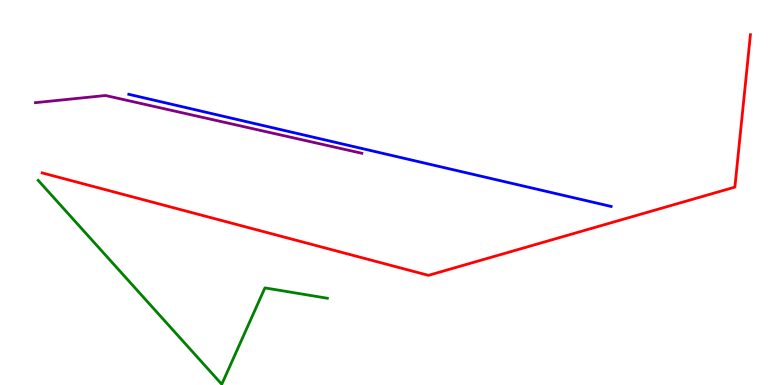[{'lines': ['blue', 'red'], 'intersections': []}, {'lines': ['green', 'red'], 'intersections': []}, {'lines': ['purple', 'red'], 'intersections': []}, {'lines': ['blue', 'green'], 'intersections': []}, {'lines': ['blue', 'purple'], 'intersections': []}, {'lines': ['green', 'purple'], 'intersections': []}]